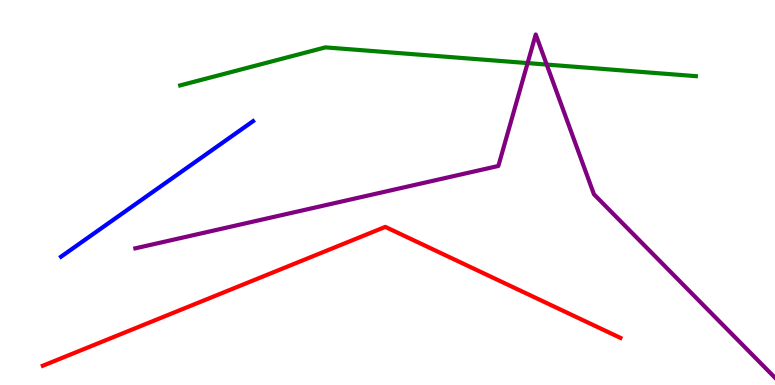[{'lines': ['blue', 'red'], 'intersections': []}, {'lines': ['green', 'red'], 'intersections': []}, {'lines': ['purple', 'red'], 'intersections': []}, {'lines': ['blue', 'green'], 'intersections': []}, {'lines': ['blue', 'purple'], 'intersections': []}, {'lines': ['green', 'purple'], 'intersections': [{'x': 6.81, 'y': 8.36}, {'x': 7.05, 'y': 8.32}]}]